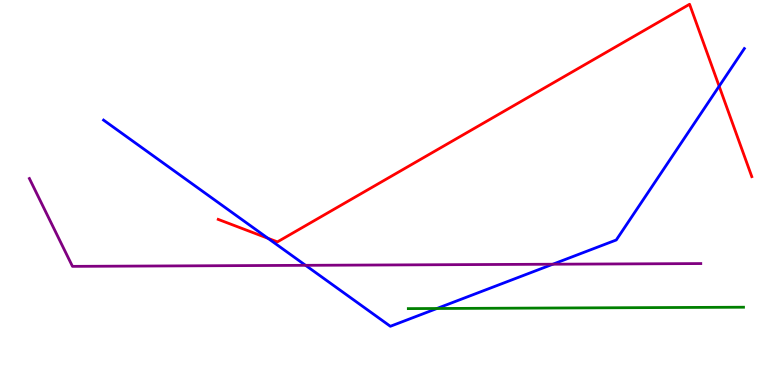[{'lines': ['blue', 'red'], 'intersections': [{'x': 3.46, 'y': 3.81}, {'x': 9.28, 'y': 7.76}]}, {'lines': ['green', 'red'], 'intersections': []}, {'lines': ['purple', 'red'], 'intersections': []}, {'lines': ['blue', 'green'], 'intersections': [{'x': 5.64, 'y': 1.99}]}, {'lines': ['blue', 'purple'], 'intersections': [{'x': 3.94, 'y': 3.11}, {'x': 7.13, 'y': 3.14}]}, {'lines': ['green', 'purple'], 'intersections': []}]